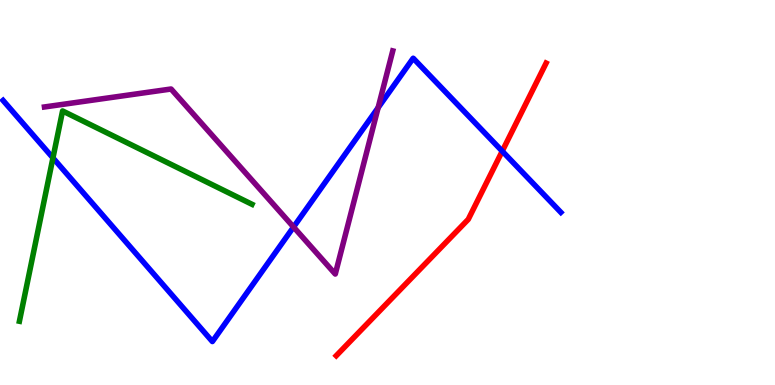[{'lines': ['blue', 'red'], 'intersections': [{'x': 6.48, 'y': 6.07}]}, {'lines': ['green', 'red'], 'intersections': []}, {'lines': ['purple', 'red'], 'intersections': []}, {'lines': ['blue', 'green'], 'intersections': [{'x': 0.683, 'y': 5.9}]}, {'lines': ['blue', 'purple'], 'intersections': [{'x': 3.79, 'y': 4.1}, {'x': 4.88, 'y': 7.2}]}, {'lines': ['green', 'purple'], 'intersections': []}]